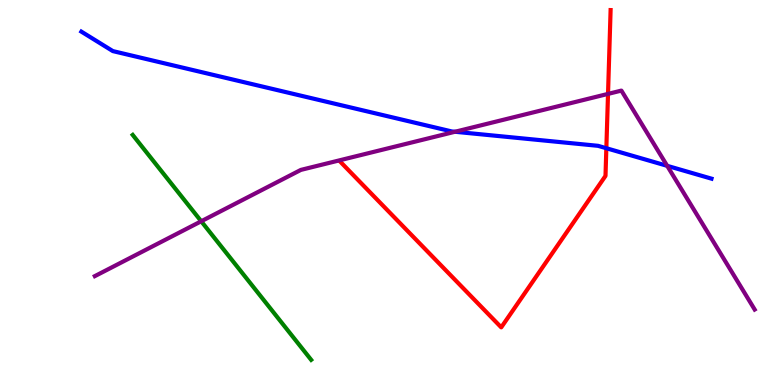[{'lines': ['blue', 'red'], 'intersections': [{'x': 7.82, 'y': 6.15}]}, {'lines': ['green', 'red'], 'intersections': []}, {'lines': ['purple', 'red'], 'intersections': [{'x': 7.85, 'y': 7.56}]}, {'lines': ['blue', 'green'], 'intersections': []}, {'lines': ['blue', 'purple'], 'intersections': [{'x': 5.87, 'y': 6.58}, {'x': 8.61, 'y': 5.69}]}, {'lines': ['green', 'purple'], 'intersections': [{'x': 2.6, 'y': 4.25}]}]